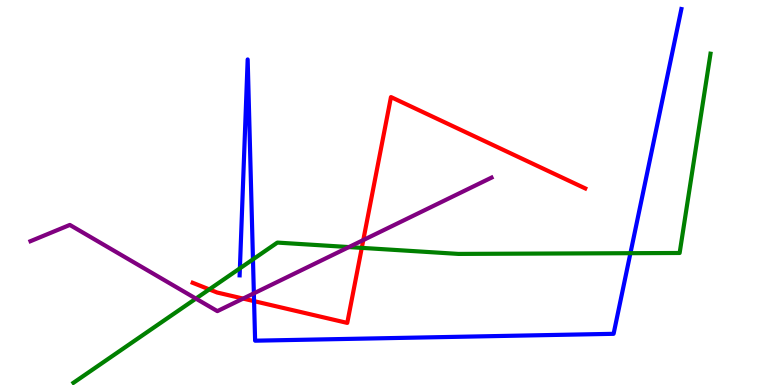[{'lines': ['blue', 'red'], 'intersections': [{'x': 3.28, 'y': 2.18}]}, {'lines': ['green', 'red'], 'intersections': [{'x': 2.7, 'y': 2.48}, {'x': 4.67, 'y': 3.56}]}, {'lines': ['purple', 'red'], 'intersections': [{'x': 3.14, 'y': 2.24}, {'x': 4.69, 'y': 3.76}]}, {'lines': ['blue', 'green'], 'intersections': [{'x': 3.1, 'y': 3.03}, {'x': 3.26, 'y': 3.26}, {'x': 8.13, 'y': 3.42}]}, {'lines': ['blue', 'purple'], 'intersections': [{'x': 3.28, 'y': 2.38}]}, {'lines': ['green', 'purple'], 'intersections': [{'x': 2.53, 'y': 2.24}, {'x': 4.5, 'y': 3.58}]}]